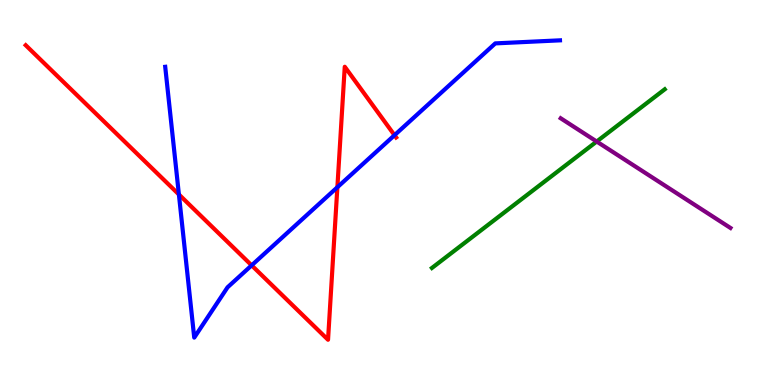[{'lines': ['blue', 'red'], 'intersections': [{'x': 2.31, 'y': 4.95}, {'x': 3.25, 'y': 3.11}, {'x': 4.35, 'y': 5.14}, {'x': 5.09, 'y': 6.49}]}, {'lines': ['green', 'red'], 'intersections': []}, {'lines': ['purple', 'red'], 'intersections': []}, {'lines': ['blue', 'green'], 'intersections': []}, {'lines': ['blue', 'purple'], 'intersections': []}, {'lines': ['green', 'purple'], 'intersections': [{'x': 7.7, 'y': 6.32}]}]